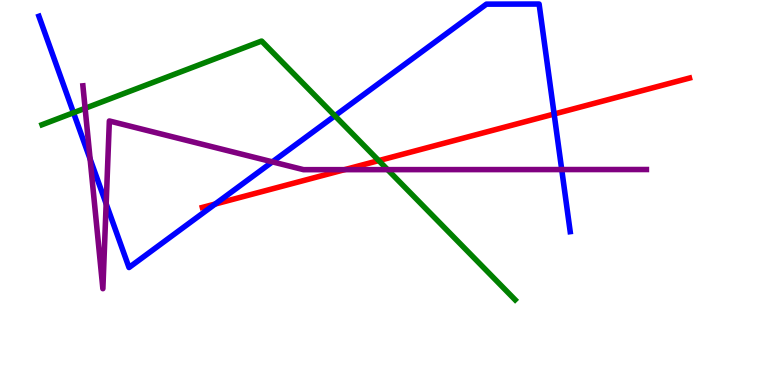[{'lines': ['blue', 'red'], 'intersections': [{'x': 2.78, 'y': 4.7}, {'x': 7.15, 'y': 7.04}]}, {'lines': ['green', 'red'], 'intersections': [{'x': 4.89, 'y': 5.83}]}, {'lines': ['purple', 'red'], 'intersections': [{'x': 4.45, 'y': 5.59}]}, {'lines': ['blue', 'green'], 'intersections': [{'x': 0.948, 'y': 7.07}, {'x': 4.32, 'y': 6.99}]}, {'lines': ['blue', 'purple'], 'intersections': [{'x': 1.16, 'y': 5.87}, {'x': 1.37, 'y': 4.71}, {'x': 3.51, 'y': 5.8}, {'x': 7.25, 'y': 5.6}]}, {'lines': ['green', 'purple'], 'intersections': [{'x': 1.1, 'y': 7.19}, {'x': 5.0, 'y': 5.59}]}]